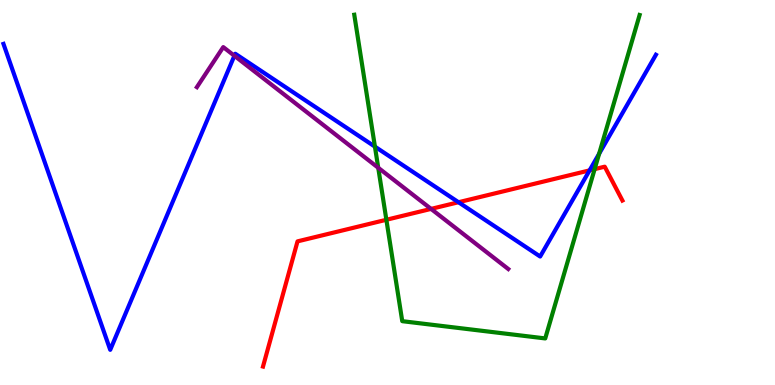[{'lines': ['blue', 'red'], 'intersections': [{'x': 5.92, 'y': 4.75}, {'x': 7.61, 'y': 5.58}]}, {'lines': ['green', 'red'], 'intersections': [{'x': 4.99, 'y': 4.29}, {'x': 7.67, 'y': 5.61}]}, {'lines': ['purple', 'red'], 'intersections': [{'x': 5.56, 'y': 4.57}]}, {'lines': ['blue', 'green'], 'intersections': [{'x': 4.84, 'y': 6.19}, {'x': 7.73, 'y': 6.01}]}, {'lines': ['blue', 'purple'], 'intersections': [{'x': 3.02, 'y': 8.55}]}, {'lines': ['green', 'purple'], 'intersections': [{'x': 4.88, 'y': 5.64}]}]